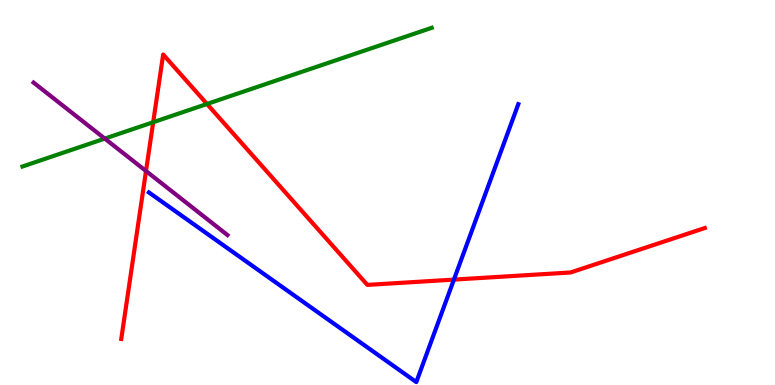[{'lines': ['blue', 'red'], 'intersections': [{'x': 5.86, 'y': 2.74}]}, {'lines': ['green', 'red'], 'intersections': [{'x': 1.98, 'y': 6.83}, {'x': 2.67, 'y': 7.3}]}, {'lines': ['purple', 'red'], 'intersections': [{'x': 1.88, 'y': 5.56}]}, {'lines': ['blue', 'green'], 'intersections': []}, {'lines': ['blue', 'purple'], 'intersections': []}, {'lines': ['green', 'purple'], 'intersections': [{'x': 1.35, 'y': 6.4}]}]